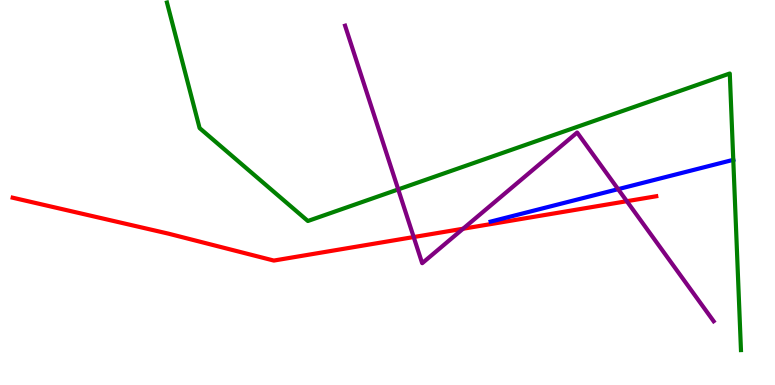[{'lines': ['blue', 'red'], 'intersections': []}, {'lines': ['green', 'red'], 'intersections': []}, {'lines': ['purple', 'red'], 'intersections': [{'x': 5.34, 'y': 3.84}, {'x': 5.97, 'y': 4.06}, {'x': 8.09, 'y': 4.77}]}, {'lines': ['blue', 'green'], 'intersections': [{'x': 9.46, 'y': 5.85}]}, {'lines': ['blue', 'purple'], 'intersections': [{'x': 7.98, 'y': 5.09}]}, {'lines': ['green', 'purple'], 'intersections': [{'x': 5.14, 'y': 5.08}]}]